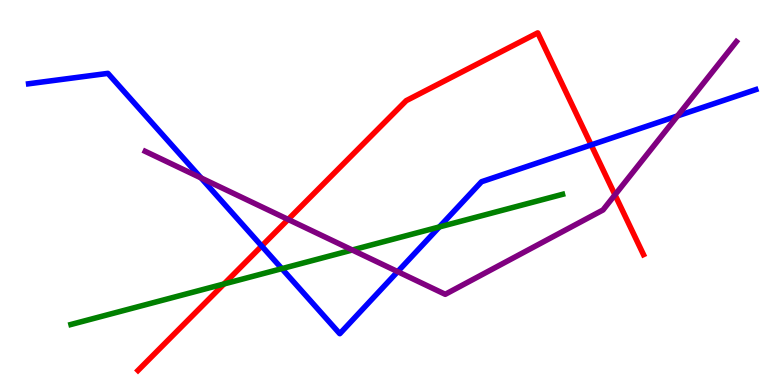[{'lines': ['blue', 'red'], 'intersections': [{'x': 3.38, 'y': 3.61}, {'x': 7.63, 'y': 6.24}]}, {'lines': ['green', 'red'], 'intersections': [{'x': 2.89, 'y': 2.62}]}, {'lines': ['purple', 'red'], 'intersections': [{'x': 3.72, 'y': 4.3}, {'x': 7.94, 'y': 4.94}]}, {'lines': ['blue', 'green'], 'intersections': [{'x': 3.64, 'y': 3.02}, {'x': 5.67, 'y': 4.11}]}, {'lines': ['blue', 'purple'], 'intersections': [{'x': 2.59, 'y': 5.38}, {'x': 5.13, 'y': 2.94}, {'x': 8.74, 'y': 6.99}]}, {'lines': ['green', 'purple'], 'intersections': [{'x': 4.55, 'y': 3.51}]}]